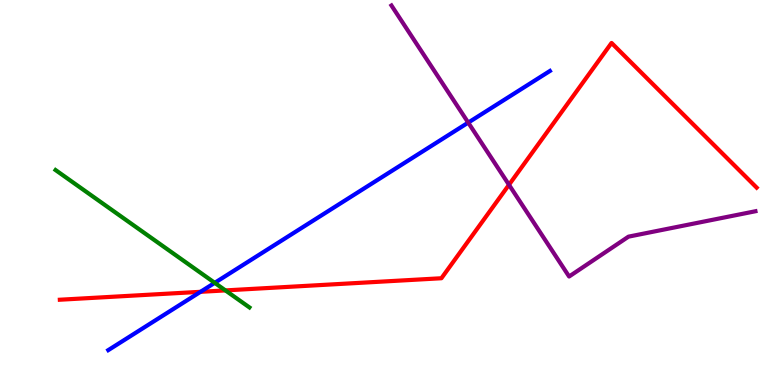[{'lines': ['blue', 'red'], 'intersections': [{'x': 2.59, 'y': 2.42}]}, {'lines': ['green', 'red'], 'intersections': [{'x': 2.91, 'y': 2.46}]}, {'lines': ['purple', 'red'], 'intersections': [{'x': 6.57, 'y': 5.2}]}, {'lines': ['blue', 'green'], 'intersections': [{'x': 2.77, 'y': 2.65}]}, {'lines': ['blue', 'purple'], 'intersections': [{'x': 6.04, 'y': 6.82}]}, {'lines': ['green', 'purple'], 'intersections': []}]